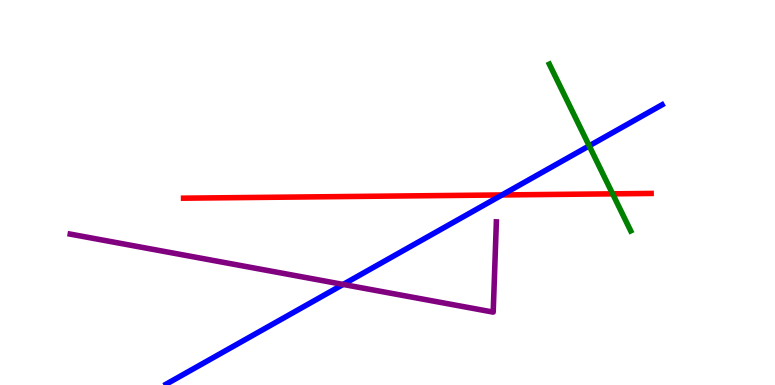[{'lines': ['blue', 'red'], 'intersections': [{'x': 6.48, 'y': 4.94}]}, {'lines': ['green', 'red'], 'intersections': [{'x': 7.9, 'y': 4.97}]}, {'lines': ['purple', 'red'], 'intersections': []}, {'lines': ['blue', 'green'], 'intersections': [{'x': 7.6, 'y': 6.21}]}, {'lines': ['blue', 'purple'], 'intersections': [{'x': 4.43, 'y': 2.61}]}, {'lines': ['green', 'purple'], 'intersections': []}]